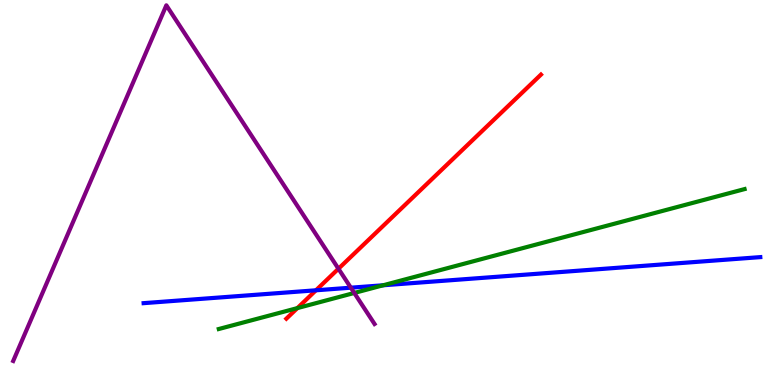[{'lines': ['blue', 'red'], 'intersections': [{'x': 4.08, 'y': 2.46}]}, {'lines': ['green', 'red'], 'intersections': [{'x': 3.84, 'y': 2.0}]}, {'lines': ['purple', 'red'], 'intersections': [{'x': 4.37, 'y': 3.02}]}, {'lines': ['blue', 'green'], 'intersections': [{'x': 4.94, 'y': 2.59}]}, {'lines': ['blue', 'purple'], 'intersections': [{'x': 4.53, 'y': 2.53}]}, {'lines': ['green', 'purple'], 'intersections': [{'x': 4.57, 'y': 2.39}]}]